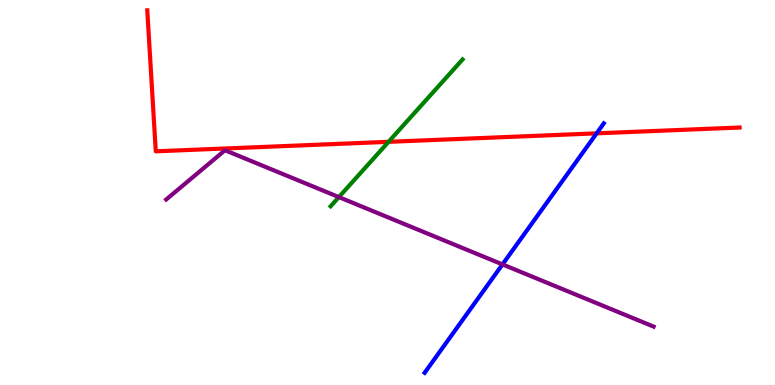[{'lines': ['blue', 'red'], 'intersections': [{'x': 7.7, 'y': 6.54}]}, {'lines': ['green', 'red'], 'intersections': [{'x': 5.01, 'y': 6.32}]}, {'lines': ['purple', 'red'], 'intersections': []}, {'lines': ['blue', 'green'], 'intersections': []}, {'lines': ['blue', 'purple'], 'intersections': [{'x': 6.48, 'y': 3.13}]}, {'lines': ['green', 'purple'], 'intersections': [{'x': 4.37, 'y': 4.88}]}]